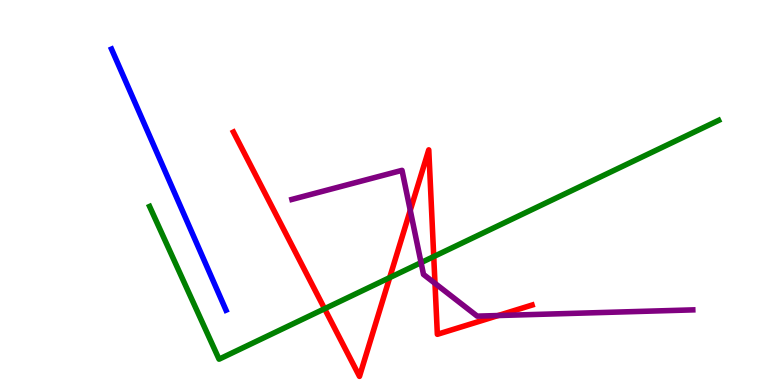[{'lines': ['blue', 'red'], 'intersections': []}, {'lines': ['green', 'red'], 'intersections': [{'x': 4.19, 'y': 1.98}, {'x': 5.03, 'y': 2.79}, {'x': 5.6, 'y': 3.34}]}, {'lines': ['purple', 'red'], 'intersections': [{'x': 5.29, 'y': 4.54}, {'x': 5.61, 'y': 2.64}, {'x': 6.43, 'y': 1.8}]}, {'lines': ['blue', 'green'], 'intersections': []}, {'lines': ['blue', 'purple'], 'intersections': []}, {'lines': ['green', 'purple'], 'intersections': [{'x': 5.43, 'y': 3.18}]}]